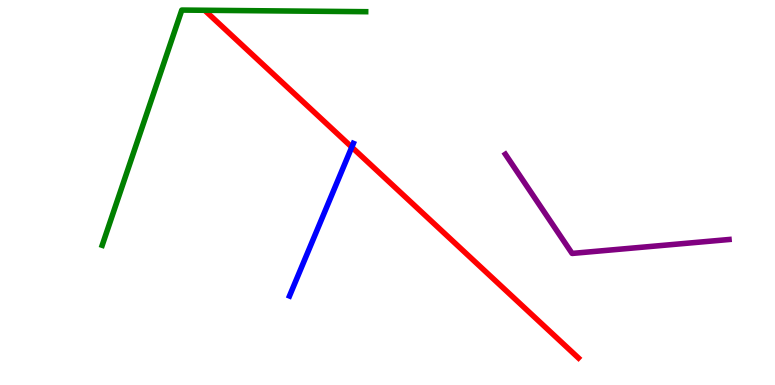[{'lines': ['blue', 'red'], 'intersections': [{'x': 4.54, 'y': 6.18}]}, {'lines': ['green', 'red'], 'intersections': []}, {'lines': ['purple', 'red'], 'intersections': []}, {'lines': ['blue', 'green'], 'intersections': []}, {'lines': ['blue', 'purple'], 'intersections': []}, {'lines': ['green', 'purple'], 'intersections': []}]